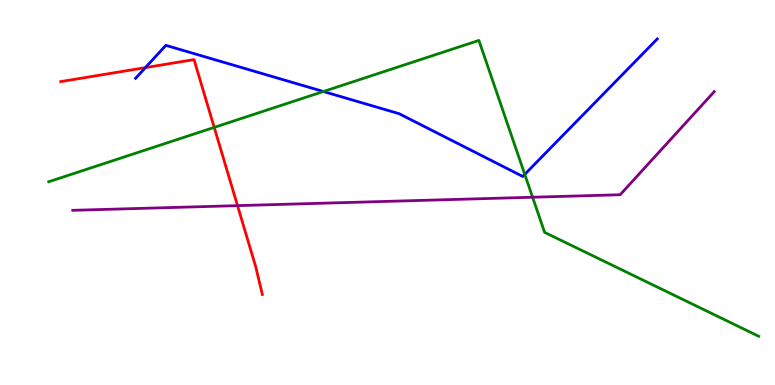[{'lines': ['blue', 'red'], 'intersections': [{'x': 1.88, 'y': 8.24}]}, {'lines': ['green', 'red'], 'intersections': [{'x': 2.76, 'y': 6.69}]}, {'lines': ['purple', 'red'], 'intersections': [{'x': 3.06, 'y': 4.66}]}, {'lines': ['blue', 'green'], 'intersections': [{'x': 4.17, 'y': 7.62}, {'x': 6.77, 'y': 5.47}]}, {'lines': ['blue', 'purple'], 'intersections': []}, {'lines': ['green', 'purple'], 'intersections': [{'x': 6.87, 'y': 4.88}]}]